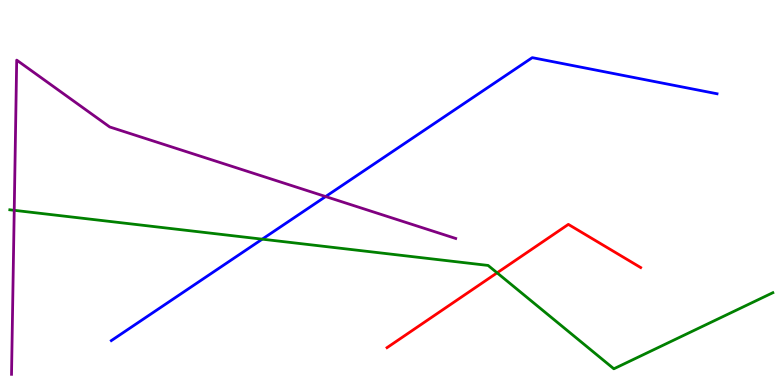[{'lines': ['blue', 'red'], 'intersections': []}, {'lines': ['green', 'red'], 'intersections': [{'x': 6.41, 'y': 2.91}]}, {'lines': ['purple', 'red'], 'intersections': []}, {'lines': ['blue', 'green'], 'intersections': [{'x': 3.38, 'y': 3.79}]}, {'lines': ['blue', 'purple'], 'intersections': [{'x': 4.2, 'y': 4.89}]}, {'lines': ['green', 'purple'], 'intersections': [{'x': 0.184, 'y': 4.54}]}]